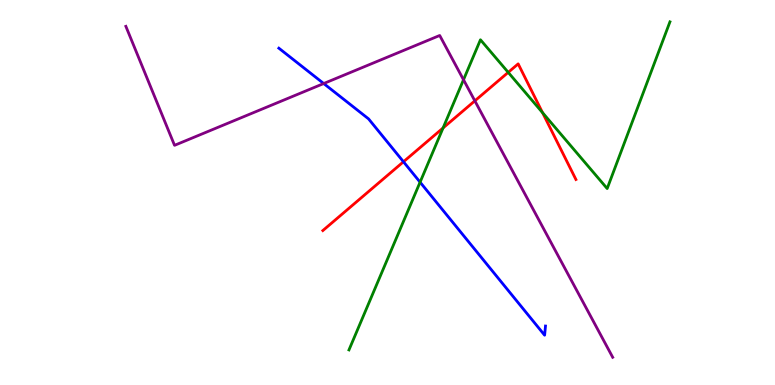[{'lines': ['blue', 'red'], 'intersections': [{'x': 5.21, 'y': 5.8}]}, {'lines': ['green', 'red'], 'intersections': [{'x': 5.72, 'y': 6.68}, {'x': 6.56, 'y': 8.12}, {'x': 7.0, 'y': 7.07}]}, {'lines': ['purple', 'red'], 'intersections': [{'x': 6.13, 'y': 7.38}]}, {'lines': ['blue', 'green'], 'intersections': [{'x': 5.42, 'y': 5.27}]}, {'lines': ['blue', 'purple'], 'intersections': [{'x': 4.18, 'y': 7.83}]}, {'lines': ['green', 'purple'], 'intersections': [{'x': 5.98, 'y': 7.93}]}]